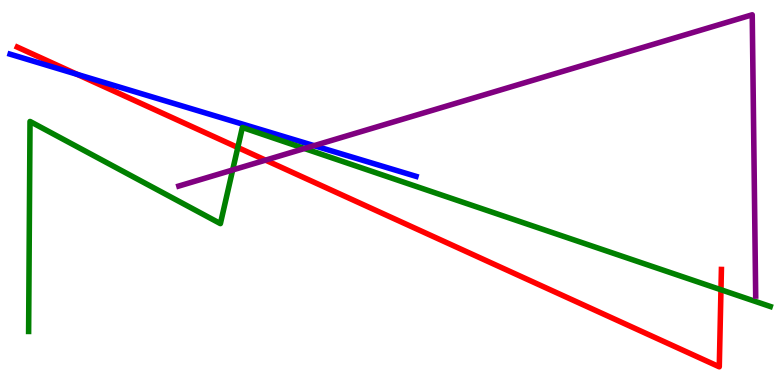[{'lines': ['blue', 'red'], 'intersections': [{'x': 0.996, 'y': 8.07}]}, {'lines': ['green', 'red'], 'intersections': [{'x': 3.07, 'y': 6.17}, {'x': 9.3, 'y': 2.47}]}, {'lines': ['purple', 'red'], 'intersections': [{'x': 3.43, 'y': 5.84}]}, {'lines': ['blue', 'green'], 'intersections': []}, {'lines': ['blue', 'purple'], 'intersections': [{'x': 4.05, 'y': 6.22}]}, {'lines': ['green', 'purple'], 'intersections': [{'x': 3.0, 'y': 5.59}, {'x': 3.93, 'y': 6.14}]}]